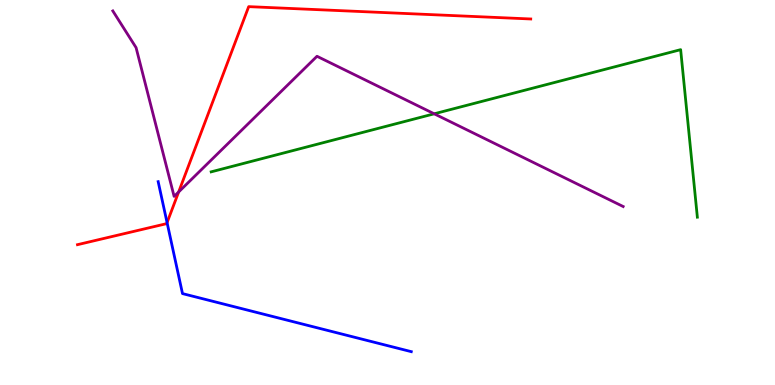[{'lines': ['blue', 'red'], 'intersections': [{'x': 2.16, 'y': 4.22}]}, {'lines': ['green', 'red'], 'intersections': []}, {'lines': ['purple', 'red'], 'intersections': [{'x': 2.31, 'y': 5.01}]}, {'lines': ['blue', 'green'], 'intersections': []}, {'lines': ['blue', 'purple'], 'intersections': []}, {'lines': ['green', 'purple'], 'intersections': [{'x': 5.6, 'y': 7.04}]}]